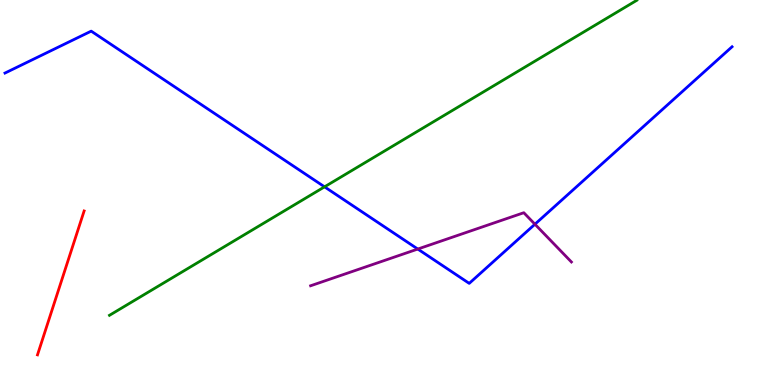[{'lines': ['blue', 'red'], 'intersections': []}, {'lines': ['green', 'red'], 'intersections': []}, {'lines': ['purple', 'red'], 'intersections': []}, {'lines': ['blue', 'green'], 'intersections': [{'x': 4.19, 'y': 5.15}]}, {'lines': ['blue', 'purple'], 'intersections': [{'x': 5.39, 'y': 3.53}, {'x': 6.9, 'y': 4.18}]}, {'lines': ['green', 'purple'], 'intersections': []}]